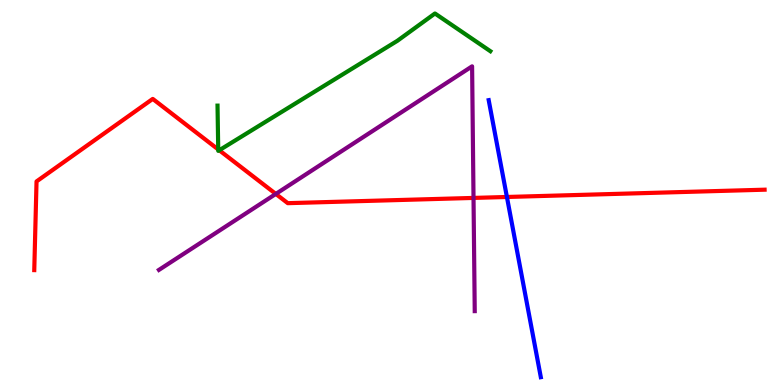[{'lines': ['blue', 'red'], 'intersections': [{'x': 6.54, 'y': 4.88}]}, {'lines': ['green', 'red'], 'intersections': [{'x': 2.82, 'y': 6.12}, {'x': 2.83, 'y': 6.1}]}, {'lines': ['purple', 'red'], 'intersections': [{'x': 3.56, 'y': 4.96}, {'x': 6.11, 'y': 4.86}]}, {'lines': ['blue', 'green'], 'intersections': []}, {'lines': ['blue', 'purple'], 'intersections': []}, {'lines': ['green', 'purple'], 'intersections': []}]